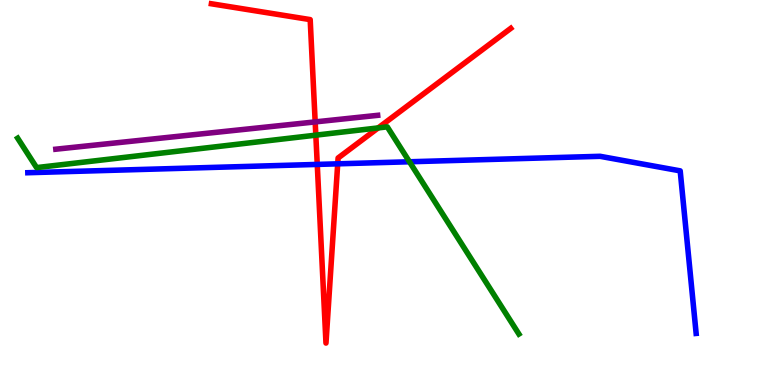[{'lines': ['blue', 'red'], 'intersections': [{'x': 4.09, 'y': 5.73}, {'x': 4.36, 'y': 5.74}]}, {'lines': ['green', 'red'], 'intersections': [{'x': 4.08, 'y': 6.49}, {'x': 4.88, 'y': 6.68}]}, {'lines': ['purple', 'red'], 'intersections': [{'x': 4.07, 'y': 6.83}]}, {'lines': ['blue', 'green'], 'intersections': [{'x': 5.28, 'y': 5.8}]}, {'lines': ['blue', 'purple'], 'intersections': []}, {'lines': ['green', 'purple'], 'intersections': []}]